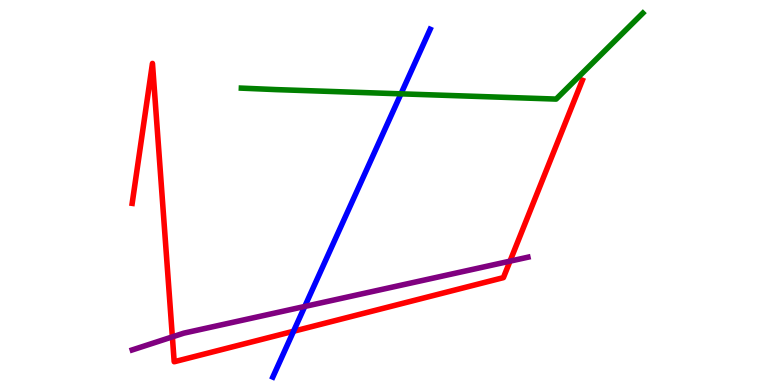[{'lines': ['blue', 'red'], 'intersections': [{'x': 3.79, 'y': 1.4}]}, {'lines': ['green', 'red'], 'intersections': []}, {'lines': ['purple', 'red'], 'intersections': [{'x': 2.22, 'y': 1.25}, {'x': 6.58, 'y': 3.22}]}, {'lines': ['blue', 'green'], 'intersections': [{'x': 5.17, 'y': 7.56}]}, {'lines': ['blue', 'purple'], 'intersections': [{'x': 3.93, 'y': 2.04}]}, {'lines': ['green', 'purple'], 'intersections': []}]